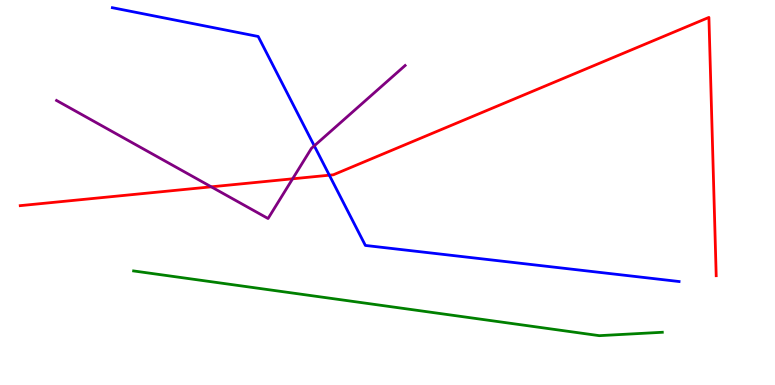[{'lines': ['blue', 'red'], 'intersections': [{'x': 4.25, 'y': 5.45}]}, {'lines': ['green', 'red'], 'intersections': []}, {'lines': ['purple', 'red'], 'intersections': [{'x': 2.73, 'y': 5.15}, {'x': 3.78, 'y': 5.36}]}, {'lines': ['blue', 'green'], 'intersections': []}, {'lines': ['blue', 'purple'], 'intersections': [{'x': 4.06, 'y': 6.21}]}, {'lines': ['green', 'purple'], 'intersections': []}]